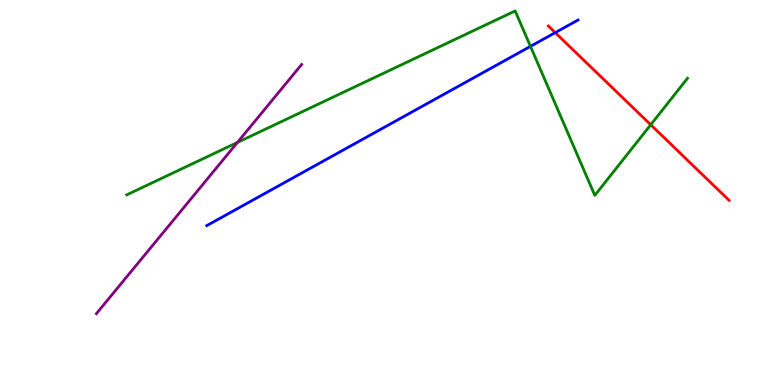[{'lines': ['blue', 'red'], 'intersections': [{'x': 7.16, 'y': 9.15}]}, {'lines': ['green', 'red'], 'intersections': [{'x': 8.4, 'y': 6.76}]}, {'lines': ['purple', 'red'], 'intersections': []}, {'lines': ['blue', 'green'], 'intersections': [{'x': 6.84, 'y': 8.8}]}, {'lines': ['blue', 'purple'], 'intersections': []}, {'lines': ['green', 'purple'], 'intersections': [{'x': 3.06, 'y': 6.3}]}]